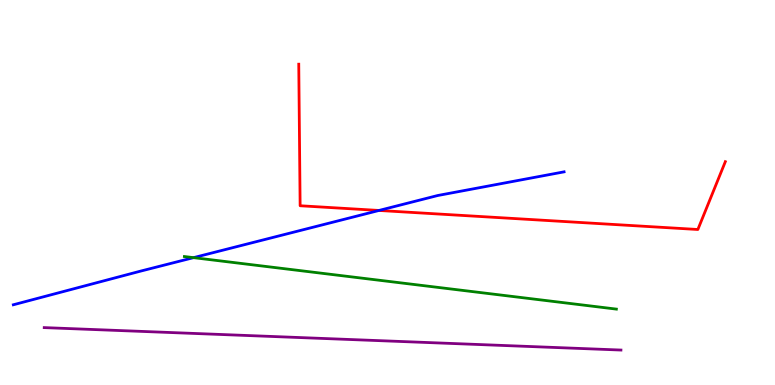[{'lines': ['blue', 'red'], 'intersections': [{'x': 4.89, 'y': 4.53}]}, {'lines': ['green', 'red'], 'intersections': []}, {'lines': ['purple', 'red'], 'intersections': []}, {'lines': ['blue', 'green'], 'intersections': [{'x': 2.5, 'y': 3.31}]}, {'lines': ['blue', 'purple'], 'intersections': []}, {'lines': ['green', 'purple'], 'intersections': []}]